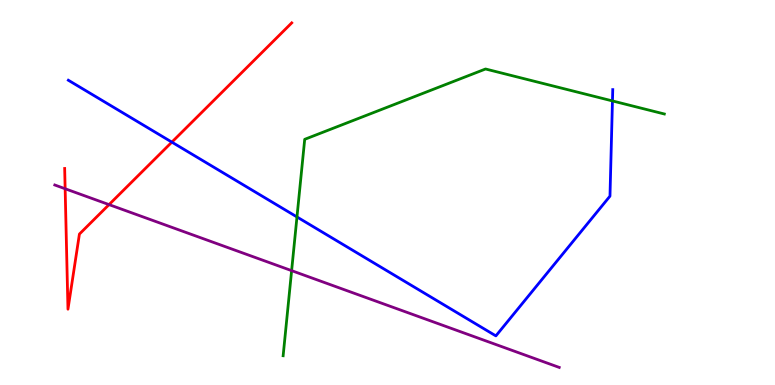[{'lines': ['blue', 'red'], 'intersections': [{'x': 2.22, 'y': 6.31}]}, {'lines': ['green', 'red'], 'intersections': []}, {'lines': ['purple', 'red'], 'intersections': [{'x': 0.841, 'y': 5.1}, {'x': 1.41, 'y': 4.69}]}, {'lines': ['blue', 'green'], 'intersections': [{'x': 3.83, 'y': 4.36}, {'x': 7.9, 'y': 7.38}]}, {'lines': ['blue', 'purple'], 'intersections': []}, {'lines': ['green', 'purple'], 'intersections': [{'x': 3.76, 'y': 2.97}]}]